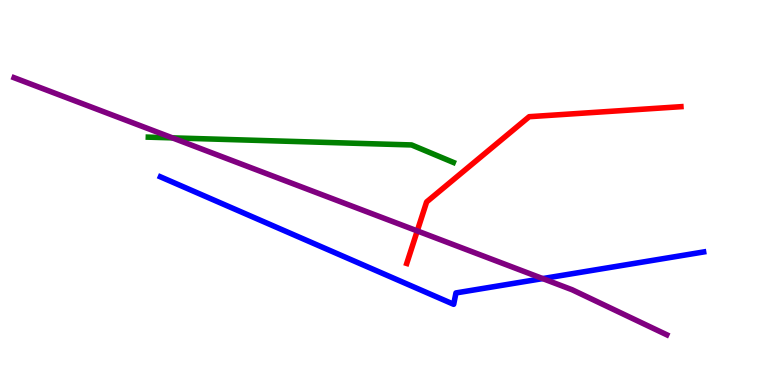[{'lines': ['blue', 'red'], 'intersections': []}, {'lines': ['green', 'red'], 'intersections': []}, {'lines': ['purple', 'red'], 'intersections': [{'x': 5.38, 'y': 4.0}]}, {'lines': ['blue', 'green'], 'intersections': []}, {'lines': ['blue', 'purple'], 'intersections': [{'x': 7.0, 'y': 2.76}]}, {'lines': ['green', 'purple'], 'intersections': [{'x': 2.22, 'y': 6.42}]}]